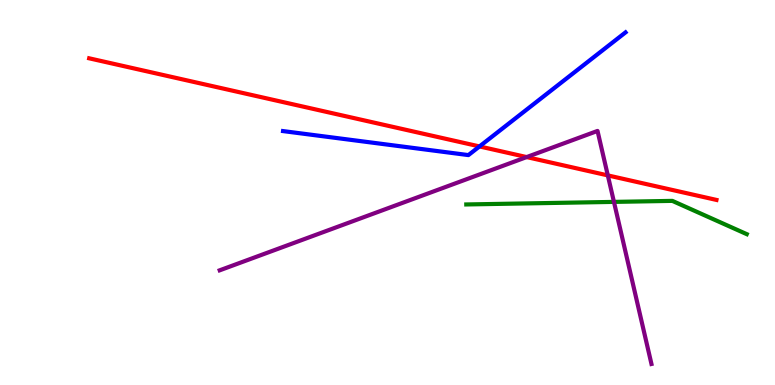[{'lines': ['blue', 'red'], 'intersections': [{'x': 6.19, 'y': 6.2}]}, {'lines': ['green', 'red'], 'intersections': []}, {'lines': ['purple', 'red'], 'intersections': [{'x': 6.8, 'y': 5.92}, {'x': 7.84, 'y': 5.44}]}, {'lines': ['blue', 'green'], 'intersections': []}, {'lines': ['blue', 'purple'], 'intersections': []}, {'lines': ['green', 'purple'], 'intersections': [{'x': 7.92, 'y': 4.76}]}]